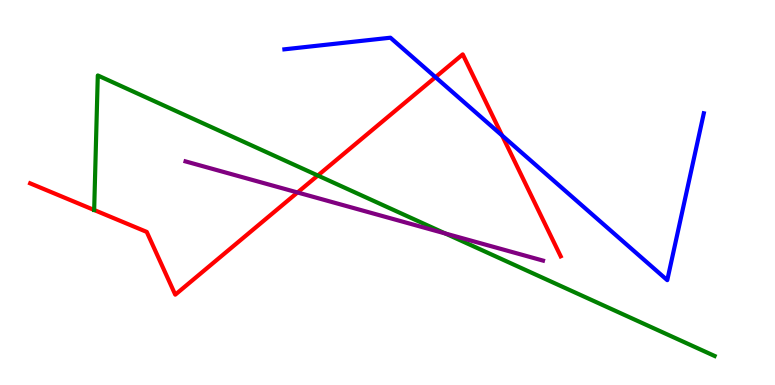[{'lines': ['blue', 'red'], 'intersections': [{'x': 5.62, 'y': 8.0}, {'x': 6.48, 'y': 6.48}]}, {'lines': ['green', 'red'], 'intersections': [{'x': 1.22, 'y': 4.55}, {'x': 4.1, 'y': 5.44}]}, {'lines': ['purple', 'red'], 'intersections': [{'x': 3.84, 'y': 5.0}]}, {'lines': ['blue', 'green'], 'intersections': []}, {'lines': ['blue', 'purple'], 'intersections': []}, {'lines': ['green', 'purple'], 'intersections': [{'x': 5.75, 'y': 3.94}]}]